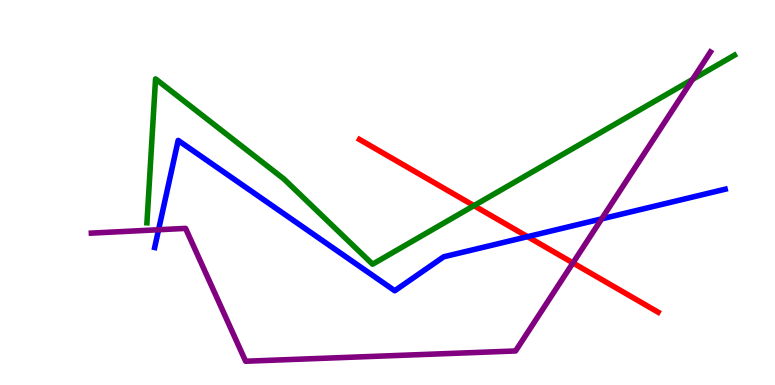[{'lines': ['blue', 'red'], 'intersections': [{'x': 6.81, 'y': 3.85}]}, {'lines': ['green', 'red'], 'intersections': [{'x': 6.12, 'y': 4.66}]}, {'lines': ['purple', 'red'], 'intersections': [{'x': 7.39, 'y': 3.17}]}, {'lines': ['blue', 'green'], 'intersections': []}, {'lines': ['blue', 'purple'], 'intersections': [{'x': 2.05, 'y': 4.03}, {'x': 7.76, 'y': 4.32}]}, {'lines': ['green', 'purple'], 'intersections': [{'x': 8.94, 'y': 7.94}]}]